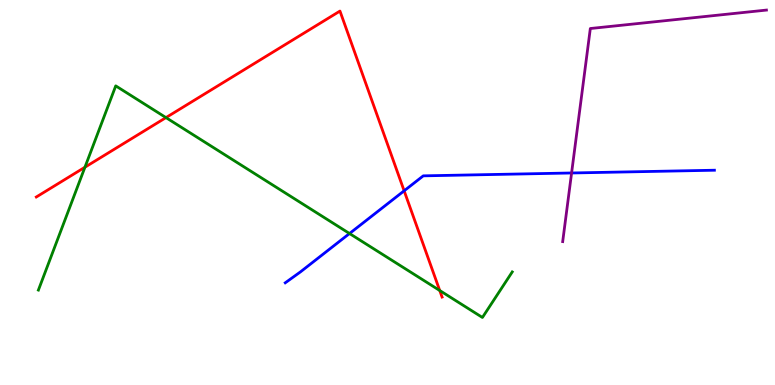[{'lines': ['blue', 'red'], 'intersections': [{'x': 5.21, 'y': 5.04}]}, {'lines': ['green', 'red'], 'intersections': [{'x': 1.1, 'y': 5.66}, {'x': 2.14, 'y': 6.95}, {'x': 5.67, 'y': 2.45}]}, {'lines': ['purple', 'red'], 'intersections': []}, {'lines': ['blue', 'green'], 'intersections': [{'x': 4.51, 'y': 3.93}]}, {'lines': ['blue', 'purple'], 'intersections': [{'x': 7.38, 'y': 5.51}]}, {'lines': ['green', 'purple'], 'intersections': []}]